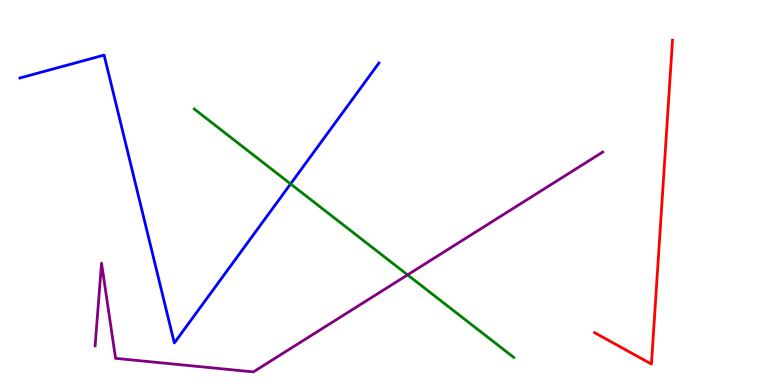[{'lines': ['blue', 'red'], 'intersections': []}, {'lines': ['green', 'red'], 'intersections': []}, {'lines': ['purple', 'red'], 'intersections': []}, {'lines': ['blue', 'green'], 'intersections': [{'x': 3.75, 'y': 5.22}]}, {'lines': ['blue', 'purple'], 'intersections': []}, {'lines': ['green', 'purple'], 'intersections': [{'x': 5.26, 'y': 2.86}]}]